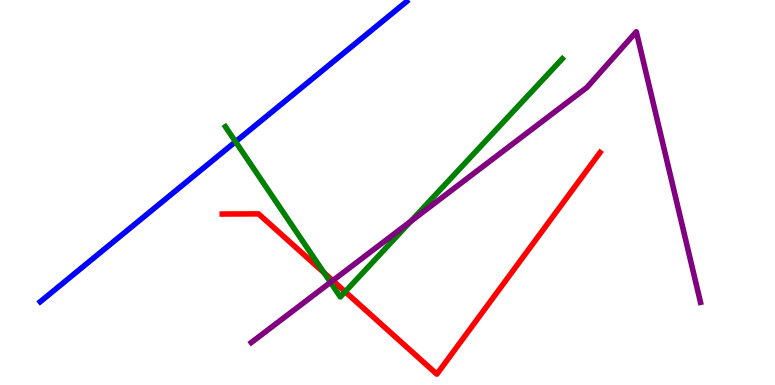[{'lines': ['blue', 'red'], 'intersections': []}, {'lines': ['green', 'red'], 'intersections': [{'x': 4.18, 'y': 2.92}, {'x': 4.45, 'y': 2.42}]}, {'lines': ['purple', 'red'], 'intersections': [{'x': 4.29, 'y': 2.71}]}, {'lines': ['blue', 'green'], 'intersections': [{'x': 3.04, 'y': 6.32}]}, {'lines': ['blue', 'purple'], 'intersections': []}, {'lines': ['green', 'purple'], 'intersections': [{'x': 4.26, 'y': 2.67}, {'x': 5.3, 'y': 4.25}]}]